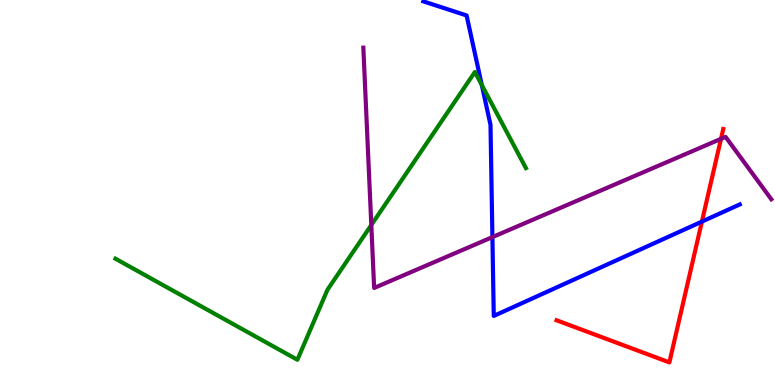[{'lines': ['blue', 'red'], 'intersections': [{'x': 9.06, 'y': 4.24}]}, {'lines': ['green', 'red'], 'intersections': []}, {'lines': ['purple', 'red'], 'intersections': [{'x': 9.3, 'y': 6.39}]}, {'lines': ['blue', 'green'], 'intersections': [{'x': 6.22, 'y': 7.79}]}, {'lines': ['blue', 'purple'], 'intersections': [{'x': 6.35, 'y': 3.84}]}, {'lines': ['green', 'purple'], 'intersections': [{'x': 4.79, 'y': 4.16}]}]